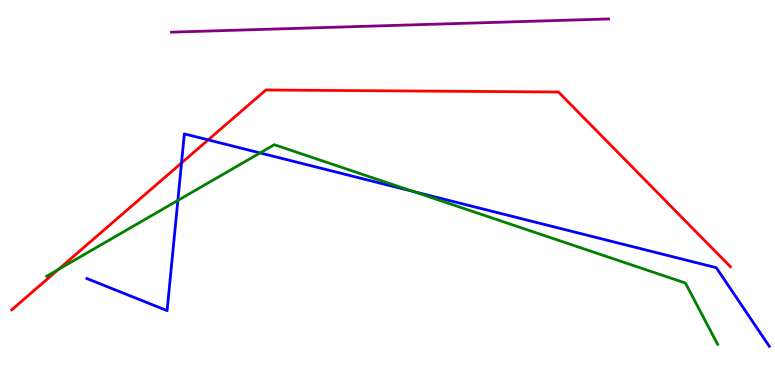[{'lines': ['blue', 'red'], 'intersections': [{'x': 2.34, 'y': 5.77}, {'x': 2.69, 'y': 6.37}]}, {'lines': ['green', 'red'], 'intersections': [{'x': 0.753, 'y': 3.0}]}, {'lines': ['purple', 'red'], 'intersections': []}, {'lines': ['blue', 'green'], 'intersections': [{'x': 2.29, 'y': 4.79}, {'x': 3.36, 'y': 6.03}, {'x': 5.33, 'y': 5.03}]}, {'lines': ['blue', 'purple'], 'intersections': []}, {'lines': ['green', 'purple'], 'intersections': []}]